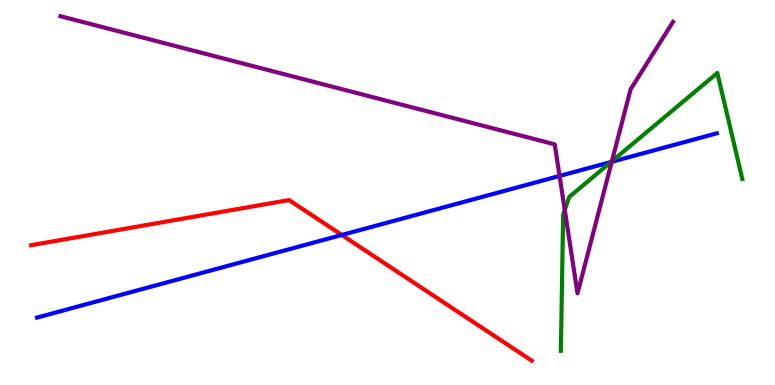[{'lines': ['blue', 'red'], 'intersections': [{'x': 4.41, 'y': 3.9}]}, {'lines': ['green', 'red'], 'intersections': []}, {'lines': ['purple', 'red'], 'intersections': []}, {'lines': ['blue', 'green'], 'intersections': [{'x': 7.88, 'y': 5.79}]}, {'lines': ['blue', 'purple'], 'intersections': [{'x': 7.22, 'y': 5.43}, {'x': 7.89, 'y': 5.8}]}, {'lines': ['green', 'purple'], 'intersections': [{'x': 7.29, 'y': 4.55}, {'x': 7.9, 'y': 5.81}]}]